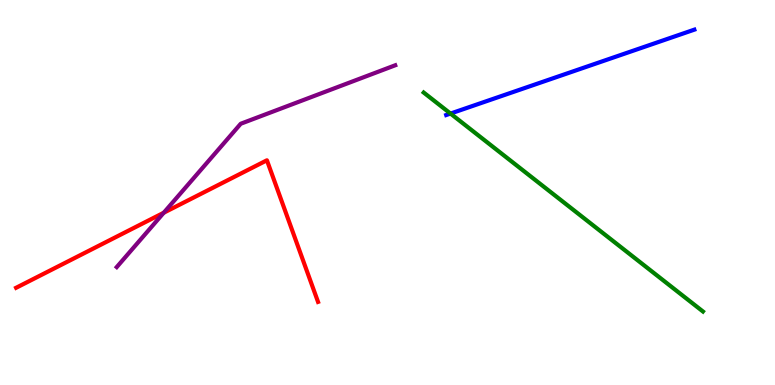[{'lines': ['blue', 'red'], 'intersections': []}, {'lines': ['green', 'red'], 'intersections': []}, {'lines': ['purple', 'red'], 'intersections': [{'x': 2.11, 'y': 4.47}]}, {'lines': ['blue', 'green'], 'intersections': [{'x': 5.81, 'y': 7.05}]}, {'lines': ['blue', 'purple'], 'intersections': []}, {'lines': ['green', 'purple'], 'intersections': []}]